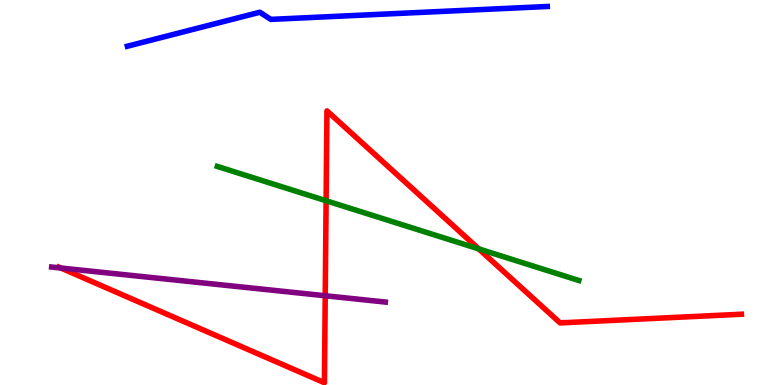[{'lines': ['blue', 'red'], 'intersections': []}, {'lines': ['green', 'red'], 'intersections': [{'x': 4.21, 'y': 4.79}, {'x': 6.18, 'y': 3.54}]}, {'lines': ['purple', 'red'], 'intersections': [{'x': 0.786, 'y': 3.04}, {'x': 4.2, 'y': 2.32}]}, {'lines': ['blue', 'green'], 'intersections': []}, {'lines': ['blue', 'purple'], 'intersections': []}, {'lines': ['green', 'purple'], 'intersections': []}]